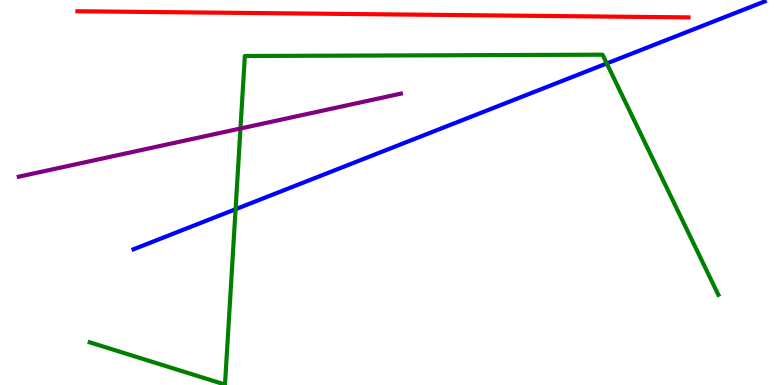[{'lines': ['blue', 'red'], 'intersections': []}, {'lines': ['green', 'red'], 'intersections': []}, {'lines': ['purple', 'red'], 'intersections': []}, {'lines': ['blue', 'green'], 'intersections': [{'x': 3.04, 'y': 4.57}, {'x': 7.83, 'y': 8.35}]}, {'lines': ['blue', 'purple'], 'intersections': []}, {'lines': ['green', 'purple'], 'intersections': [{'x': 3.1, 'y': 6.66}]}]